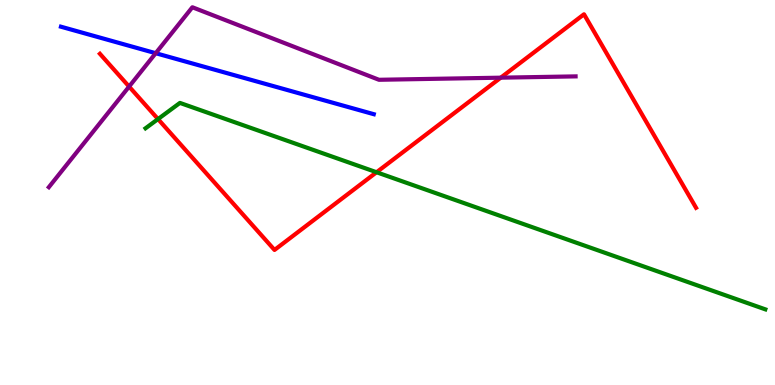[{'lines': ['blue', 'red'], 'intersections': []}, {'lines': ['green', 'red'], 'intersections': [{'x': 2.04, 'y': 6.91}, {'x': 4.86, 'y': 5.53}]}, {'lines': ['purple', 'red'], 'intersections': [{'x': 1.67, 'y': 7.75}, {'x': 6.46, 'y': 7.98}]}, {'lines': ['blue', 'green'], 'intersections': []}, {'lines': ['blue', 'purple'], 'intersections': [{'x': 2.01, 'y': 8.62}]}, {'lines': ['green', 'purple'], 'intersections': []}]